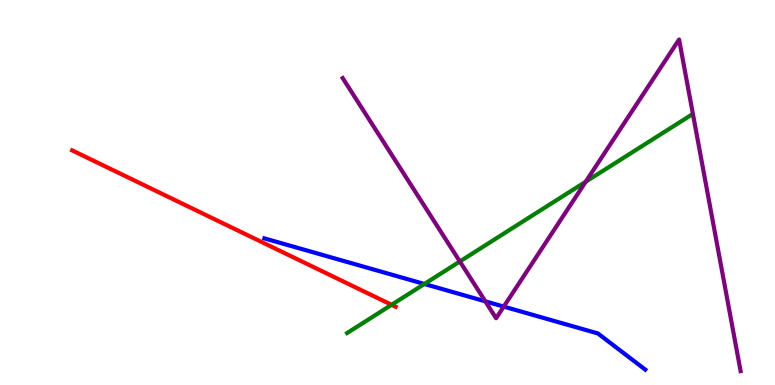[{'lines': ['blue', 'red'], 'intersections': []}, {'lines': ['green', 'red'], 'intersections': [{'x': 5.05, 'y': 2.08}]}, {'lines': ['purple', 'red'], 'intersections': []}, {'lines': ['blue', 'green'], 'intersections': [{'x': 5.48, 'y': 2.62}]}, {'lines': ['blue', 'purple'], 'intersections': [{'x': 6.26, 'y': 2.17}, {'x': 6.5, 'y': 2.04}]}, {'lines': ['green', 'purple'], 'intersections': [{'x': 5.93, 'y': 3.21}, {'x': 7.56, 'y': 5.28}]}]